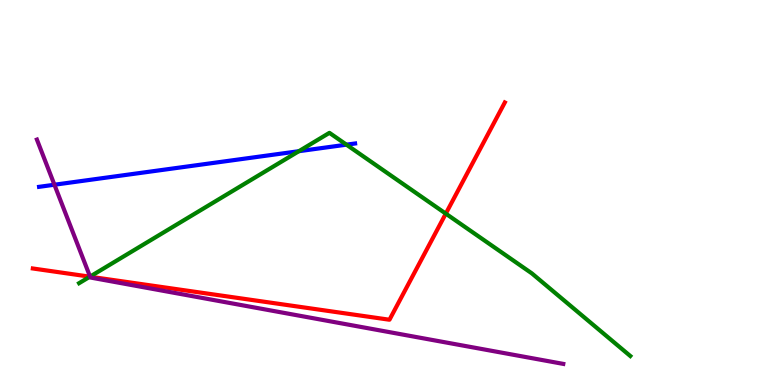[{'lines': ['blue', 'red'], 'intersections': []}, {'lines': ['green', 'red'], 'intersections': [{'x': 1.16, 'y': 2.81}, {'x': 5.75, 'y': 4.45}]}, {'lines': ['purple', 'red'], 'intersections': [{'x': 1.16, 'y': 2.81}]}, {'lines': ['blue', 'green'], 'intersections': [{'x': 3.86, 'y': 6.07}, {'x': 4.47, 'y': 6.24}]}, {'lines': ['blue', 'purple'], 'intersections': [{'x': 0.702, 'y': 5.2}]}, {'lines': ['green', 'purple'], 'intersections': [{'x': 1.16, 'y': 2.82}]}]